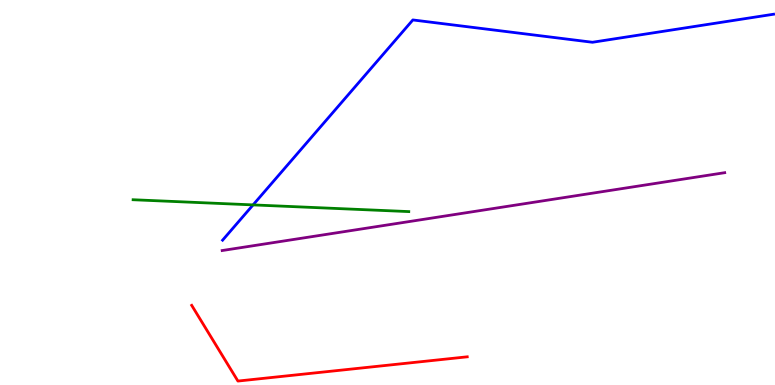[{'lines': ['blue', 'red'], 'intersections': []}, {'lines': ['green', 'red'], 'intersections': []}, {'lines': ['purple', 'red'], 'intersections': []}, {'lines': ['blue', 'green'], 'intersections': [{'x': 3.27, 'y': 4.68}]}, {'lines': ['blue', 'purple'], 'intersections': []}, {'lines': ['green', 'purple'], 'intersections': []}]